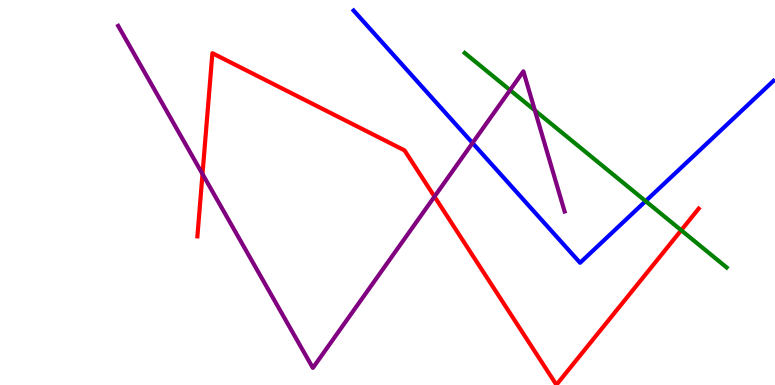[{'lines': ['blue', 'red'], 'intersections': []}, {'lines': ['green', 'red'], 'intersections': [{'x': 8.79, 'y': 4.02}]}, {'lines': ['purple', 'red'], 'intersections': [{'x': 2.61, 'y': 5.48}, {'x': 5.61, 'y': 4.89}]}, {'lines': ['blue', 'green'], 'intersections': [{'x': 8.33, 'y': 4.78}]}, {'lines': ['blue', 'purple'], 'intersections': [{'x': 6.1, 'y': 6.29}]}, {'lines': ['green', 'purple'], 'intersections': [{'x': 6.58, 'y': 7.66}, {'x': 6.9, 'y': 7.13}]}]